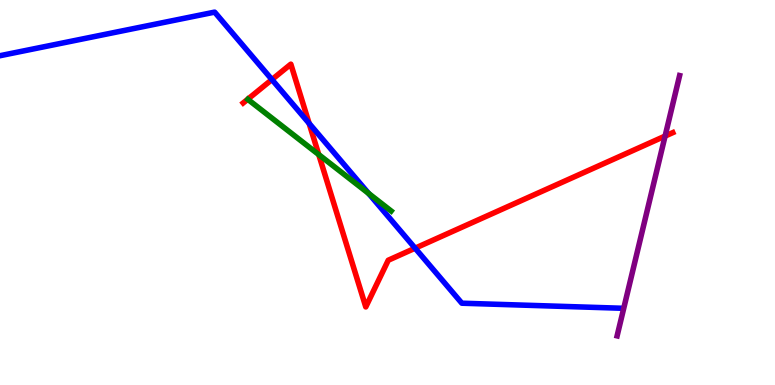[{'lines': ['blue', 'red'], 'intersections': [{'x': 3.51, 'y': 7.93}, {'x': 3.99, 'y': 6.8}, {'x': 5.36, 'y': 3.55}]}, {'lines': ['green', 'red'], 'intersections': [{'x': 4.11, 'y': 5.98}]}, {'lines': ['purple', 'red'], 'intersections': [{'x': 8.58, 'y': 6.47}]}, {'lines': ['blue', 'green'], 'intersections': [{'x': 4.76, 'y': 4.98}]}, {'lines': ['blue', 'purple'], 'intersections': []}, {'lines': ['green', 'purple'], 'intersections': []}]